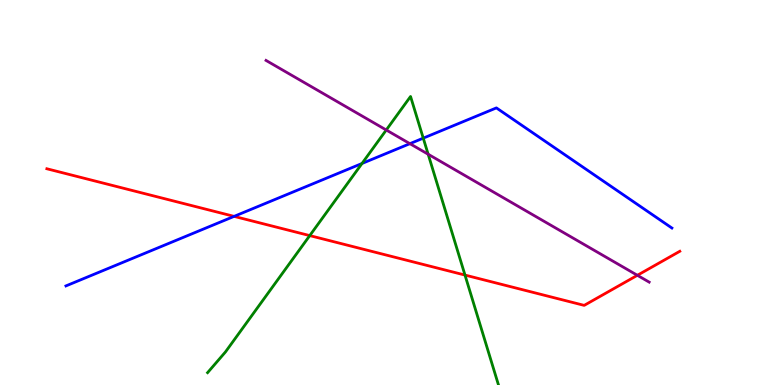[{'lines': ['blue', 'red'], 'intersections': [{'x': 3.02, 'y': 4.38}]}, {'lines': ['green', 'red'], 'intersections': [{'x': 4.0, 'y': 3.88}, {'x': 6.0, 'y': 2.86}]}, {'lines': ['purple', 'red'], 'intersections': [{'x': 8.22, 'y': 2.85}]}, {'lines': ['blue', 'green'], 'intersections': [{'x': 4.67, 'y': 5.75}, {'x': 5.46, 'y': 6.41}]}, {'lines': ['blue', 'purple'], 'intersections': [{'x': 5.29, 'y': 6.27}]}, {'lines': ['green', 'purple'], 'intersections': [{'x': 4.98, 'y': 6.62}, {'x': 5.52, 'y': 5.99}]}]